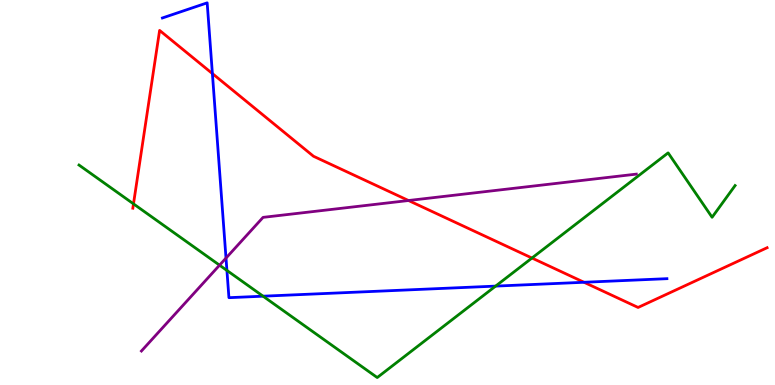[{'lines': ['blue', 'red'], 'intersections': [{'x': 2.74, 'y': 8.09}, {'x': 7.54, 'y': 2.67}]}, {'lines': ['green', 'red'], 'intersections': [{'x': 1.72, 'y': 4.7}, {'x': 6.86, 'y': 3.3}]}, {'lines': ['purple', 'red'], 'intersections': [{'x': 5.27, 'y': 4.79}]}, {'lines': ['blue', 'green'], 'intersections': [{'x': 2.93, 'y': 2.98}, {'x': 3.39, 'y': 2.31}, {'x': 6.4, 'y': 2.57}]}, {'lines': ['blue', 'purple'], 'intersections': [{'x': 2.92, 'y': 3.3}]}, {'lines': ['green', 'purple'], 'intersections': [{'x': 2.83, 'y': 3.11}]}]